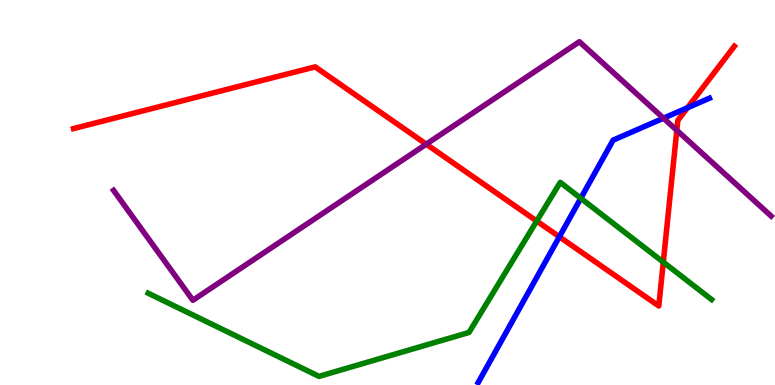[{'lines': ['blue', 'red'], 'intersections': [{'x': 7.22, 'y': 3.85}, {'x': 8.87, 'y': 7.2}]}, {'lines': ['green', 'red'], 'intersections': [{'x': 6.93, 'y': 4.26}, {'x': 8.56, 'y': 3.19}]}, {'lines': ['purple', 'red'], 'intersections': [{'x': 5.5, 'y': 6.26}, {'x': 8.73, 'y': 6.62}]}, {'lines': ['blue', 'green'], 'intersections': [{'x': 7.49, 'y': 4.85}]}, {'lines': ['blue', 'purple'], 'intersections': [{'x': 8.56, 'y': 6.93}]}, {'lines': ['green', 'purple'], 'intersections': []}]